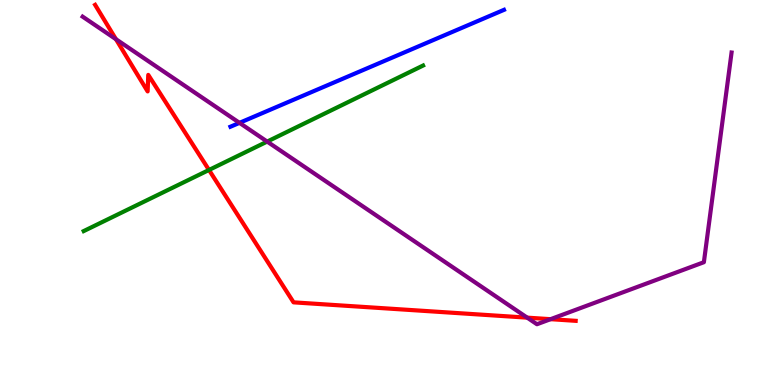[{'lines': ['blue', 'red'], 'intersections': []}, {'lines': ['green', 'red'], 'intersections': [{'x': 2.7, 'y': 5.59}]}, {'lines': ['purple', 'red'], 'intersections': [{'x': 1.5, 'y': 8.98}, {'x': 6.8, 'y': 1.75}, {'x': 7.1, 'y': 1.71}]}, {'lines': ['blue', 'green'], 'intersections': []}, {'lines': ['blue', 'purple'], 'intersections': [{'x': 3.09, 'y': 6.81}]}, {'lines': ['green', 'purple'], 'intersections': [{'x': 3.45, 'y': 6.32}]}]